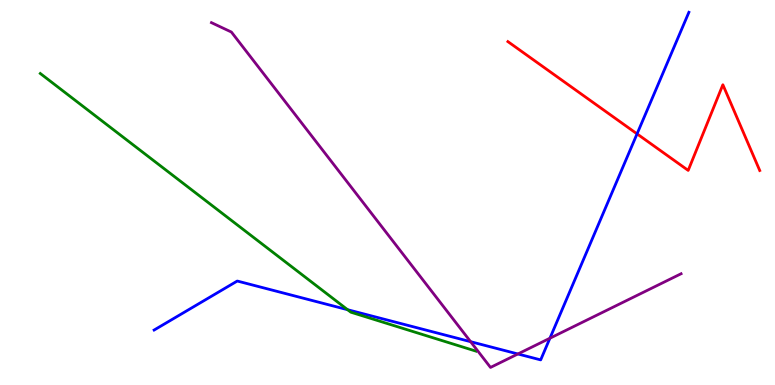[{'lines': ['blue', 'red'], 'intersections': [{'x': 8.22, 'y': 6.52}]}, {'lines': ['green', 'red'], 'intersections': []}, {'lines': ['purple', 'red'], 'intersections': []}, {'lines': ['blue', 'green'], 'intersections': [{'x': 4.49, 'y': 1.96}]}, {'lines': ['blue', 'purple'], 'intersections': [{'x': 6.07, 'y': 1.13}, {'x': 6.68, 'y': 0.806}, {'x': 7.1, 'y': 1.21}]}, {'lines': ['green', 'purple'], 'intersections': []}]